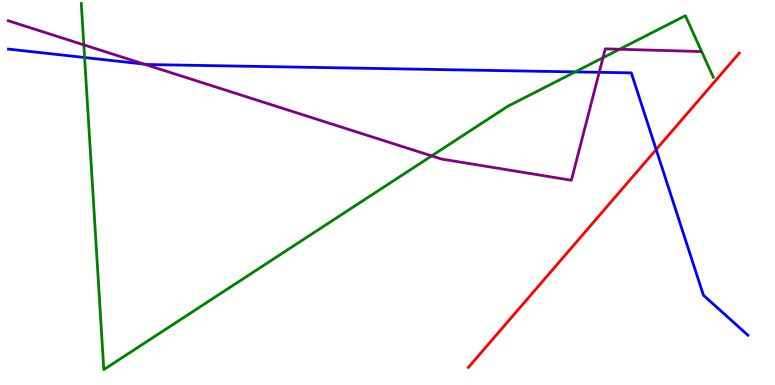[{'lines': ['blue', 'red'], 'intersections': [{'x': 8.47, 'y': 6.12}]}, {'lines': ['green', 'red'], 'intersections': []}, {'lines': ['purple', 'red'], 'intersections': []}, {'lines': ['blue', 'green'], 'intersections': [{'x': 1.09, 'y': 8.51}, {'x': 7.42, 'y': 8.13}]}, {'lines': ['blue', 'purple'], 'intersections': [{'x': 1.86, 'y': 8.33}, {'x': 7.73, 'y': 8.12}]}, {'lines': ['green', 'purple'], 'intersections': [{'x': 1.08, 'y': 8.83}, {'x': 5.57, 'y': 5.95}, {'x': 7.78, 'y': 8.5}, {'x': 7.99, 'y': 8.72}]}]